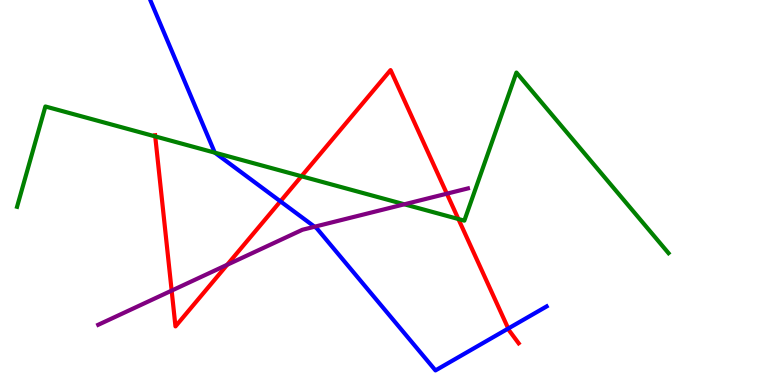[{'lines': ['blue', 'red'], 'intersections': [{'x': 3.62, 'y': 4.77}, {'x': 6.56, 'y': 1.47}]}, {'lines': ['green', 'red'], 'intersections': [{'x': 2.0, 'y': 6.46}, {'x': 3.89, 'y': 5.42}, {'x': 5.91, 'y': 4.31}]}, {'lines': ['purple', 'red'], 'intersections': [{'x': 2.21, 'y': 2.45}, {'x': 2.93, 'y': 3.12}, {'x': 5.77, 'y': 4.97}]}, {'lines': ['blue', 'green'], 'intersections': [{'x': 2.77, 'y': 6.03}]}, {'lines': ['blue', 'purple'], 'intersections': [{'x': 4.06, 'y': 4.11}]}, {'lines': ['green', 'purple'], 'intersections': [{'x': 5.22, 'y': 4.69}]}]